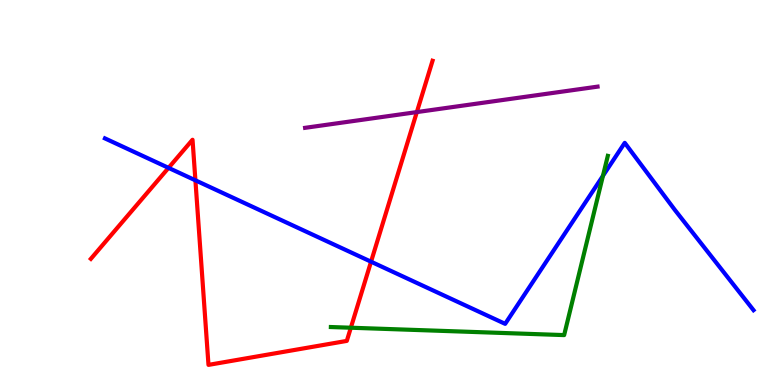[{'lines': ['blue', 'red'], 'intersections': [{'x': 2.17, 'y': 5.64}, {'x': 2.52, 'y': 5.32}, {'x': 4.79, 'y': 3.2}]}, {'lines': ['green', 'red'], 'intersections': [{'x': 4.53, 'y': 1.49}]}, {'lines': ['purple', 'red'], 'intersections': [{'x': 5.38, 'y': 7.09}]}, {'lines': ['blue', 'green'], 'intersections': [{'x': 7.78, 'y': 5.43}]}, {'lines': ['blue', 'purple'], 'intersections': []}, {'lines': ['green', 'purple'], 'intersections': []}]